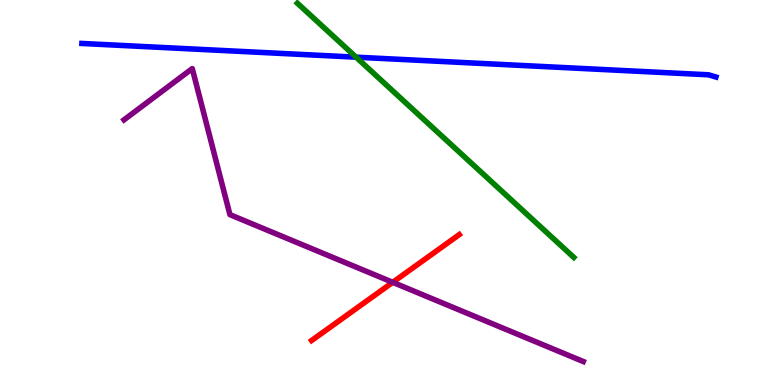[{'lines': ['blue', 'red'], 'intersections': []}, {'lines': ['green', 'red'], 'intersections': []}, {'lines': ['purple', 'red'], 'intersections': [{'x': 5.07, 'y': 2.67}]}, {'lines': ['blue', 'green'], 'intersections': [{'x': 4.59, 'y': 8.52}]}, {'lines': ['blue', 'purple'], 'intersections': []}, {'lines': ['green', 'purple'], 'intersections': []}]